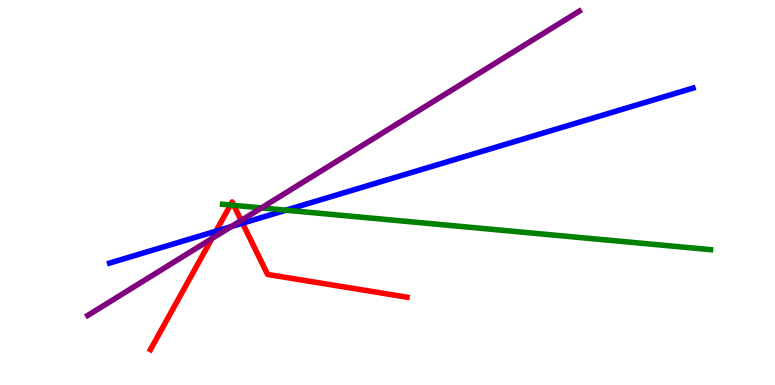[{'lines': ['blue', 'red'], 'intersections': [{'x': 2.79, 'y': 4.0}, {'x': 3.13, 'y': 4.2}]}, {'lines': ['green', 'red'], 'intersections': [{'x': 2.97, 'y': 4.67}, {'x': 3.02, 'y': 4.67}]}, {'lines': ['purple', 'red'], 'intersections': [{'x': 2.73, 'y': 3.8}, {'x': 3.11, 'y': 4.27}]}, {'lines': ['blue', 'green'], 'intersections': [{'x': 3.69, 'y': 4.54}]}, {'lines': ['blue', 'purple'], 'intersections': [{'x': 2.98, 'y': 4.11}]}, {'lines': ['green', 'purple'], 'intersections': [{'x': 3.37, 'y': 4.6}]}]